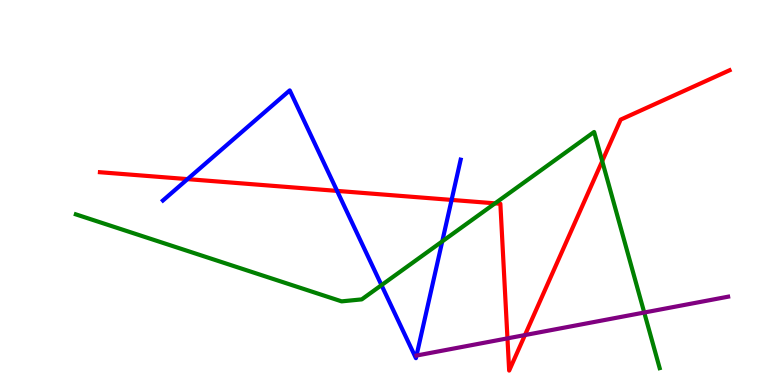[{'lines': ['blue', 'red'], 'intersections': [{'x': 2.42, 'y': 5.35}, {'x': 4.35, 'y': 5.04}, {'x': 5.83, 'y': 4.81}]}, {'lines': ['green', 'red'], 'intersections': [{'x': 6.39, 'y': 4.72}, {'x': 7.77, 'y': 5.81}]}, {'lines': ['purple', 'red'], 'intersections': [{'x': 6.55, 'y': 1.21}, {'x': 6.77, 'y': 1.3}]}, {'lines': ['blue', 'green'], 'intersections': [{'x': 4.92, 'y': 2.59}, {'x': 5.71, 'y': 3.73}]}, {'lines': ['blue', 'purple'], 'intersections': []}, {'lines': ['green', 'purple'], 'intersections': [{'x': 8.31, 'y': 1.88}]}]